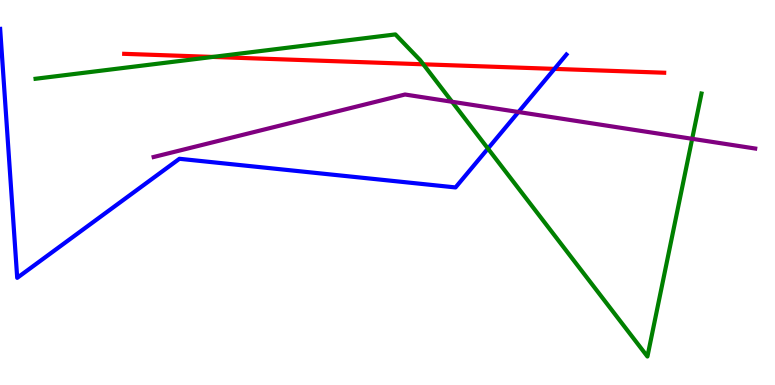[{'lines': ['blue', 'red'], 'intersections': [{'x': 7.15, 'y': 8.21}]}, {'lines': ['green', 'red'], 'intersections': [{'x': 2.75, 'y': 8.52}, {'x': 5.46, 'y': 8.33}]}, {'lines': ['purple', 'red'], 'intersections': []}, {'lines': ['blue', 'green'], 'intersections': [{'x': 6.3, 'y': 6.14}]}, {'lines': ['blue', 'purple'], 'intersections': [{'x': 6.69, 'y': 7.09}]}, {'lines': ['green', 'purple'], 'intersections': [{'x': 5.83, 'y': 7.36}, {'x': 8.93, 'y': 6.39}]}]